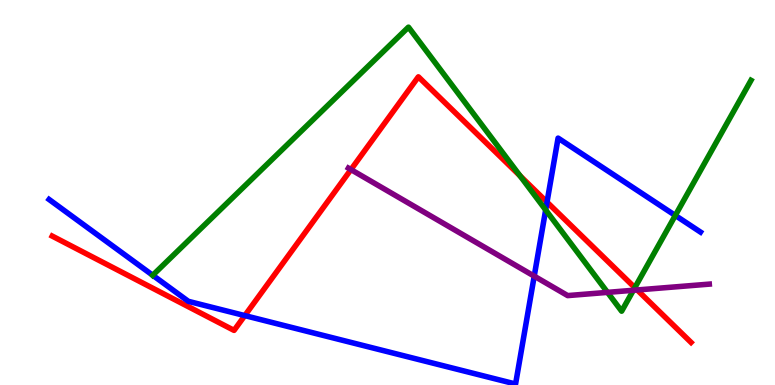[{'lines': ['blue', 'red'], 'intersections': [{'x': 3.16, 'y': 1.8}, {'x': 7.06, 'y': 4.75}]}, {'lines': ['green', 'red'], 'intersections': [{'x': 6.71, 'y': 5.43}, {'x': 8.19, 'y': 2.53}]}, {'lines': ['purple', 'red'], 'intersections': [{'x': 4.53, 'y': 5.6}, {'x': 8.22, 'y': 2.47}]}, {'lines': ['blue', 'green'], 'intersections': [{'x': 1.97, 'y': 2.85}, {'x': 7.04, 'y': 4.55}, {'x': 8.71, 'y': 4.4}]}, {'lines': ['blue', 'purple'], 'intersections': [{'x': 6.89, 'y': 2.83}]}, {'lines': ['green', 'purple'], 'intersections': [{'x': 7.84, 'y': 2.41}, {'x': 8.17, 'y': 2.46}]}]